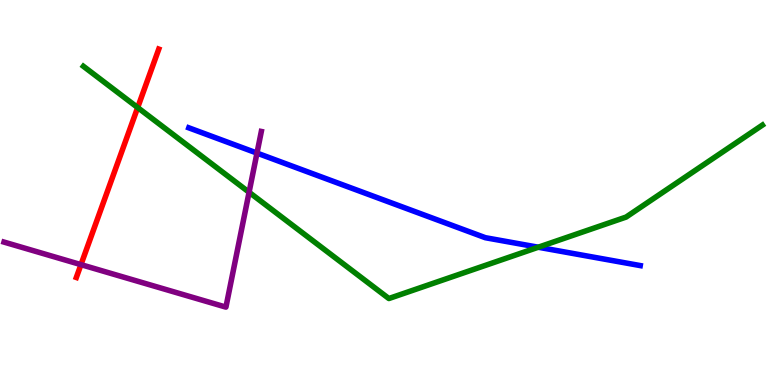[{'lines': ['blue', 'red'], 'intersections': []}, {'lines': ['green', 'red'], 'intersections': [{'x': 1.78, 'y': 7.21}]}, {'lines': ['purple', 'red'], 'intersections': [{'x': 1.04, 'y': 3.13}]}, {'lines': ['blue', 'green'], 'intersections': [{'x': 6.95, 'y': 3.58}]}, {'lines': ['blue', 'purple'], 'intersections': [{'x': 3.32, 'y': 6.02}]}, {'lines': ['green', 'purple'], 'intersections': [{'x': 3.21, 'y': 5.01}]}]